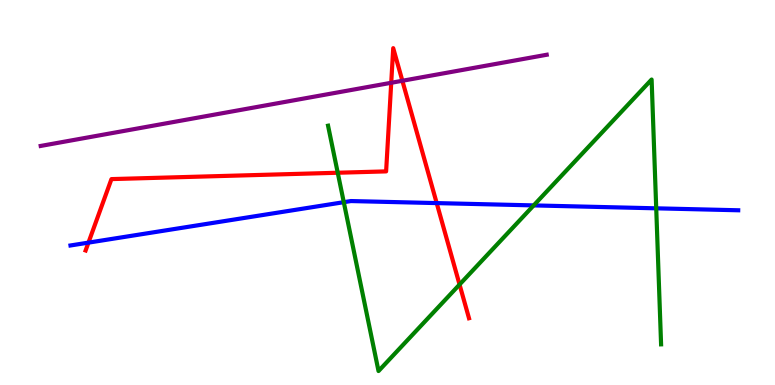[{'lines': ['blue', 'red'], 'intersections': [{'x': 1.14, 'y': 3.7}, {'x': 5.63, 'y': 4.72}]}, {'lines': ['green', 'red'], 'intersections': [{'x': 4.36, 'y': 5.51}, {'x': 5.93, 'y': 2.61}]}, {'lines': ['purple', 'red'], 'intersections': [{'x': 5.05, 'y': 7.85}, {'x': 5.19, 'y': 7.9}]}, {'lines': ['blue', 'green'], 'intersections': [{'x': 4.44, 'y': 4.75}, {'x': 6.89, 'y': 4.66}, {'x': 8.47, 'y': 4.59}]}, {'lines': ['blue', 'purple'], 'intersections': []}, {'lines': ['green', 'purple'], 'intersections': []}]